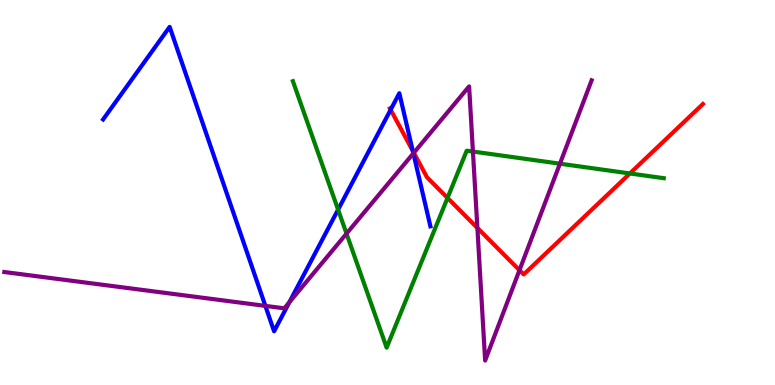[{'lines': ['blue', 'red'], 'intersections': [{'x': 5.04, 'y': 7.15}, {'x': 5.33, 'y': 6.08}]}, {'lines': ['green', 'red'], 'intersections': [{'x': 5.77, 'y': 4.86}, {'x': 8.13, 'y': 5.49}]}, {'lines': ['purple', 'red'], 'intersections': [{'x': 5.34, 'y': 6.03}, {'x': 6.16, 'y': 4.08}, {'x': 6.7, 'y': 2.98}]}, {'lines': ['blue', 'green'], 'intersections': [{'x': 4.36, 'y': 4.55}]}, {'lines': ['blue', 'purple'], 'intersections': [{'x': 3.42, 'y': 2.06}, {'x': 3.73, 'y': 2.15}, {'x': 5.33, 'y': 6.02}]}, {'lines': ['green', 'purple'], 'intersections': [{'x': 4.47, 'y': 3.93}, {'x': 6.1, 'y': 6.06}, {'x': 7.23, 'y': 5.75}]}]